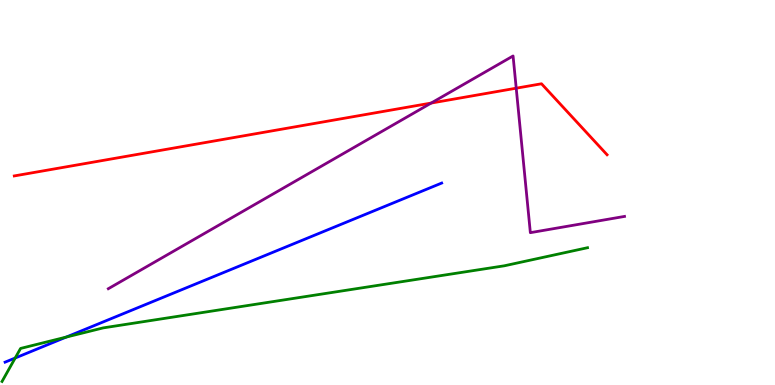[{'lines': ['blue', 'red'], 'intersections': []}, {'lines': ['green', 'red'], 'intersections': []}, {'lines': ['purple', 'red'], 'intersections': [{'x': 5.56, 'y': 7.32}, {'x': 6.66, 'y': 7.71}]}, {'lines': ['blue', 'green'], 'intersections': [{'x': 0.196, 'y': 0.701}, {'x': 0.854, 'y': 1.24}]}, {'lines': ['blue', 'purple'], 'intersections': []}, {'lines': ['green', 'purple'], 'intersections': []}]